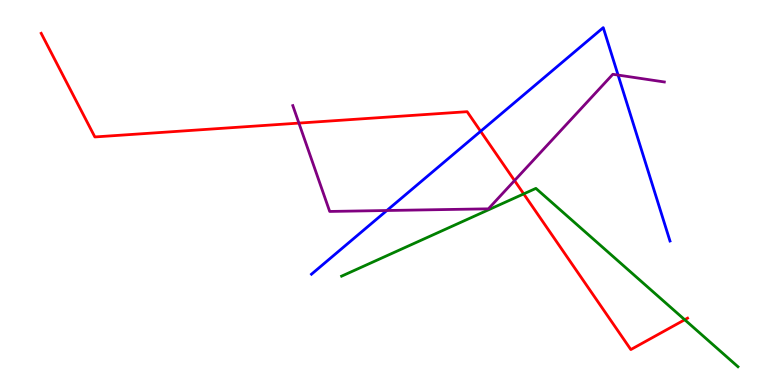[{'lines': ['blue', 'red'], 'intersections': [{'x': 6.2, 'y': 6.59}]}, {'lines': ['green', 'red'], 'intersections': [{'x': 6.76, 'y': 4.96}, {'x': 8.84, 'y': 1.7}]}, {'lines': ['purple', 'red'], 'intersections': [{'x': 3.86, 'y': 6.8}, {'x': 6.64, 'y': 5.31}]}, {'lines': ['blue', 'green'], 'intersections': []}, {'lines': ['blue', 'purple'], 'intersections': [{'x': 4.99, 'y': 4.53}, {'x': 7.98, 'y': 8.05}]}, {'lines': ['green', 'purple'], 'intersections': []}]